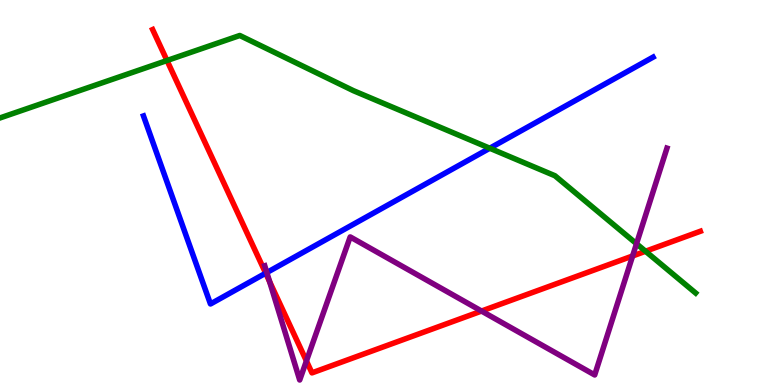[{'lines': ['blue', 'red'], 'intersections': [{'x': 3.43, 'y': 2.9}]}, {'lines': ['green', 'red'], 'intersections': [{'x': 2.15, 'y': 8.43}, {'x': 8.33, 'y': 3.47}]}, {'lines': ['purple', 'red'], 'intersections': [{'x': 3.48, 'y': 2.69}, {'x': 3.95, 'y': 0.625}, {'x': 6.21, 'y': 1.92}, {'x': 8.16, 'y': 3.35}]}, {'lines': ['blue', 'green'], 'intersections': [{'x': 6.32, 'y': 6.15}]}, {'lines': ['blue', 'purple'], 'intersections': [{'x': 3.44, 'y': 2.92}]}, {'lines': ['green', 'purple'], 'intersections': [{'x': 8.21, 'y': 3.67}]}]